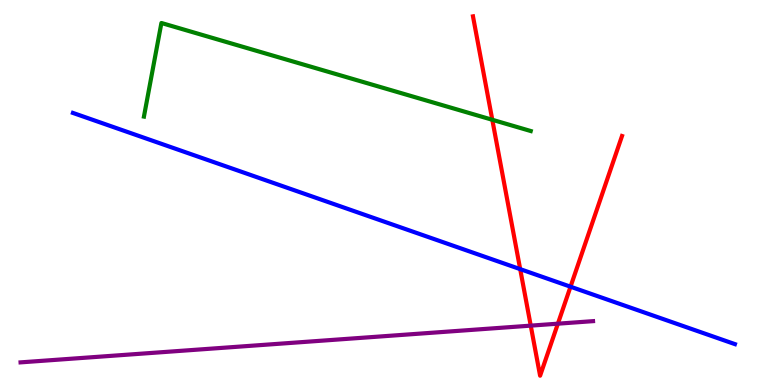[{'lines': ['blue', 'red'], 'intersections': [{'x': 6.71, 'y': 3.01}, {'x': 7.36, 'y': 2.55}]}, {'lines': ['green', 'red'], 'intersections': [{'x': 6.35, 'y': 6.89}]}, {'lines': ['purple', 'red'], 'intersections': [{'x': 6.85, 'y': 1.54}, {'x': 7.2, 'y': 1.59}]}, {'lines': ['blue', 'green'], 'intersections': []}, {'lines': ['blue', 'purple'], 'intersections': []}, {'lines': ['green', 'purple'], 'intersections': []}]